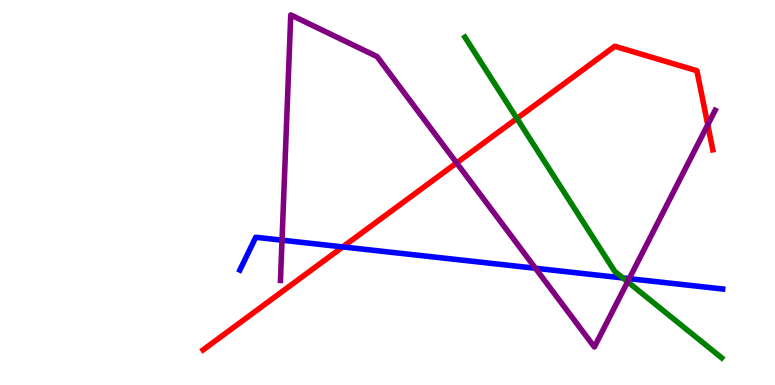[{'lines': ['blue', 'red'], 'intersections': [{'x': 4.42, 'y': 3.59}]}, {'lines': ['green', 'red'], 'intersections': [{'x': 6.67, 'y': 6.92}]}, {'lines': ['purple', 'red'], 'intersections': [{'x': 5.89, 'y': 5.77}, {'x': 9.13, 'y': 6.76}]}, {'lines': ['blue', 'green'], 'intersections': [{'x': 8.04, 'y': 2.78}]}, {'lines': ['blue', 'purple'], 'intersections': [{'x': 3.64, 'y': 3.76}, {'x': 6.91, 'y': 3.03}, {'x': 8.12, 'y': 2.76}]}, {'lines': ['green', 'purple'], 'intersections': [{'x': 8.1, 'y': 2.68}]}]